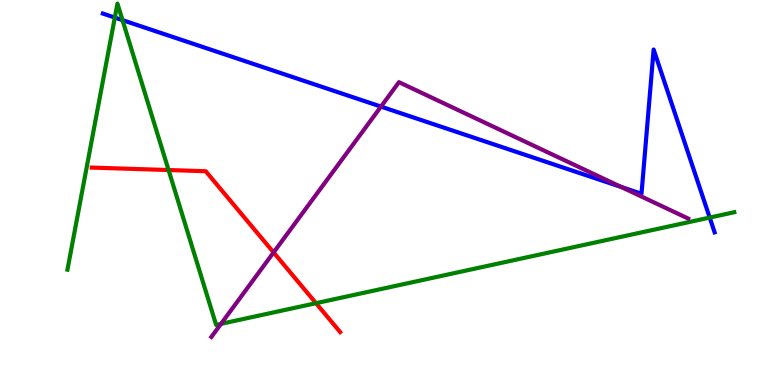[{'lines': ['blue', 'red'], 'intersections': []}, {'lines': ['green', 'red'], 'intersections': [{'x': 2.17, 'y': 5.58}, {'x': 4.08, 'y': 2.12}]}, {'lines': ['purple', 'red'], 'intersections': [{'x': 3.53, 'y': 3.44}]}, {'lines': ['blue', 'green'], 'intersections': [{'x': 1.48, 'y': 9.54}, {'x': 1.58, 'y': 9.48}, {'x': 9.16, 'y': 4.35}]}, {'lines': ['blue', 'purple'], 'intersections': [{'x': 4.92, 'y': 7.23}, {'x': 8.02, 'y': 5.14}]}, {'lines': ['green', 'purple'], 'intersections': [{'x': 2.85, 'y': 1.59}]}]